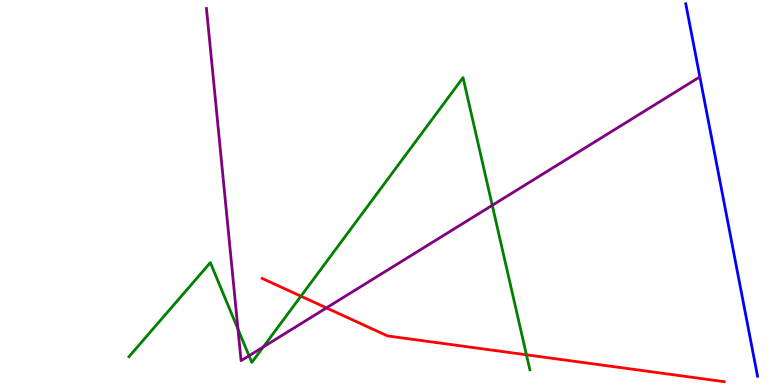[{'lines': ['blue', 'red'], 'intersections': []}, {'lines': ['green', 'red'], 'intersections': [{'x': 3.88, 'y': 2.31}, {'x': 6.79, 'y': 0.784}]}, {'lines': ['purple', 'red'], 'intersections': [{'x': 4.21, 'y': 2.0}]}, {'lines': ['blue', 'green'], 'intersections': []}, {'lines': ['blue', 'purple'], 'intersections': []}, {'lines': ['green', 'purple'], 'intersections': [{'x': 3.07, 'y': 1.45}, {'x': 3.21, 'y': 0.759}, {'x': 3.4, 'y': 0.988}, {'x': 6.35, 'y': 4.67}]}]